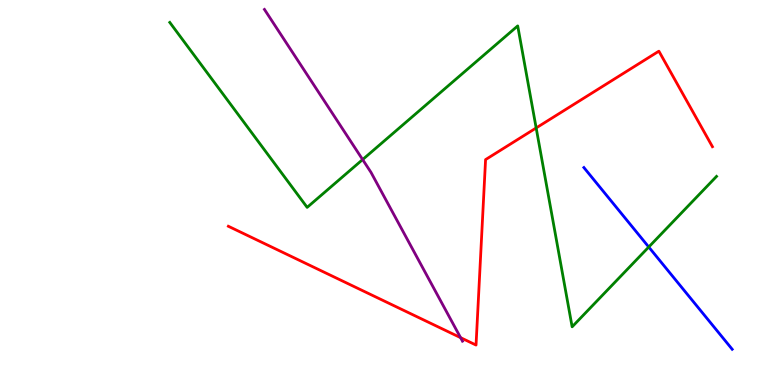[{'lines': ['blue', 'red'], 'intersections': []}, {'lines': ['green', 'red'], 'intersections': [{'x': 6.92, 'y': 6.68}]}, {'lines': ['purple', 'red'], 'intersections': [{'x': 5.94, 'y': 1.23}]}, {'lines': ['blue', 'green'], 'intersections': [{'x': 8.37, 'y': 3.58}]}, {'lines': ['blue', 'purple'], 'intersections': []}, {'lines': ['green', 'purple'], 'intersections': [{'x': 4.68, 'y': 5.86}]}]